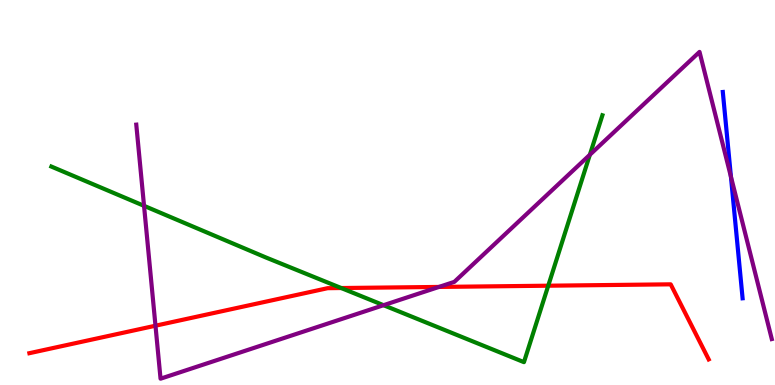[{'lines': ['blue', 'red'], 'intersections': []}, {'lines': ['green', 'red'], 'intersections': [{'x': 4.4, 'y': 2.52}, {'x': 7.07, 'y': 2.58}]}, {'lines': ['purple', 'red'], 'intersections': [{'x': 2.01, 'y': 1.54}, {'x': 5.66, 'y': 2.55}]}, {'lines': ['blue', 'green'], 'intersections': []}, {'lines': ['blue', 'purple'], 'intersections': [{'x': 9.43, 'y': 5.41}]}, {'lines': ['green', 'purple'], 'intersections': [{'x': 1.86, 'y': 4.65}, {'x': 4.95, 'y': 2.07}, {'x': 7.61, 'y': 5.98}]}]